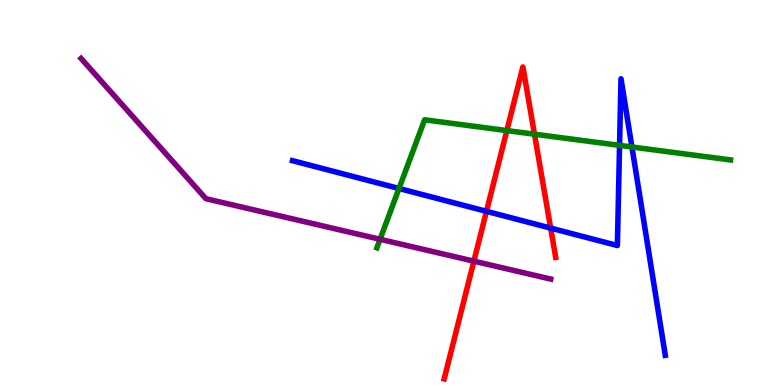[{'lines': ['blue', 'red'], 'intersections': [{'x': 6.28, 'y': 4.51}, {'x': 7.11, 'y': 4.08}]}, {'lines': ['green', 'red'], 'intersections': [{'x': 6.54, 'y': 6.61}, {'x': 6.9, 'y': 6.51}]}, {'lines': ['purple', 'red'], 'intersections': [{'x': 6.11, 'y': 3.22}]}, {'lines': ['blue', 'green'], 'intersections': [{'x': 5.15, 'y': 5.1}, {'x': 7.99, 'y': 6.22}, {'x': 8.15, 'y': 6.18}]}, {'lines': ['blue', 'purple'], 'intersections': []}, {'lines': ['green', 'purple'], 'intersections': [{'x': 4.9, 'y': 3.78}]}]